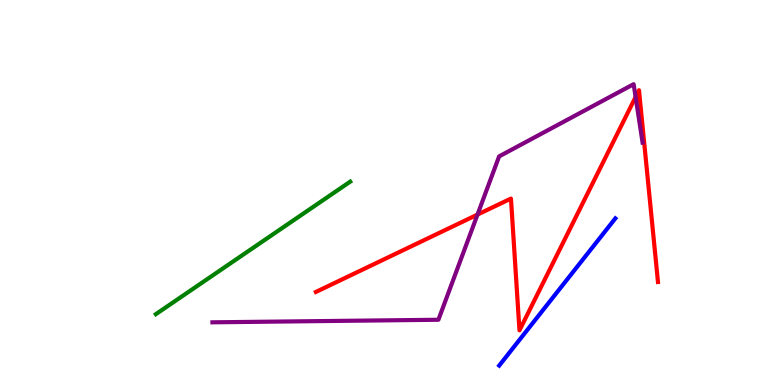[{'lines': ['blue', 'red'], 'intersections': []}, {'lines': ['green', 'red'], 'intersections': []}, {'lines': ['purple', 'red'], 'intersections': [{'x': 6.16, 'y': 4.43}, {'x': 8.2, 'y': 7.48}]}, {'lines': ['blue', 'green'], 'intersections': []}, {'lines': ['blue', 'purple'], 'intersections': []}, {'lines': ['green', 'purple'], 'intersections': []}]